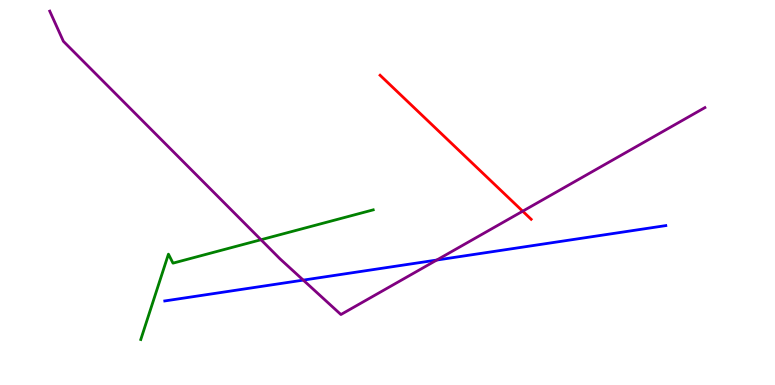[{'lines': ['blue', 'red'], 'intersections': []}, {'lines': ['green', 'red'], 'intersections': []}, {'lines': ['purple', 'red'], 'intersections': [{'x': 6.74, 'y': 4.51}]}, {'lines': ['blue', 'green'], 'intersections': []}, {'lines': ['blue', 'purple'], 'intersections': [{'x': 3.91, 'y': 2.72}, {'x': 5.64, 'y': 3.25}]}, {'lines': ['green', 'purple'], 'intersections': [{'x': 3.37, 'y': 3.77}]}]